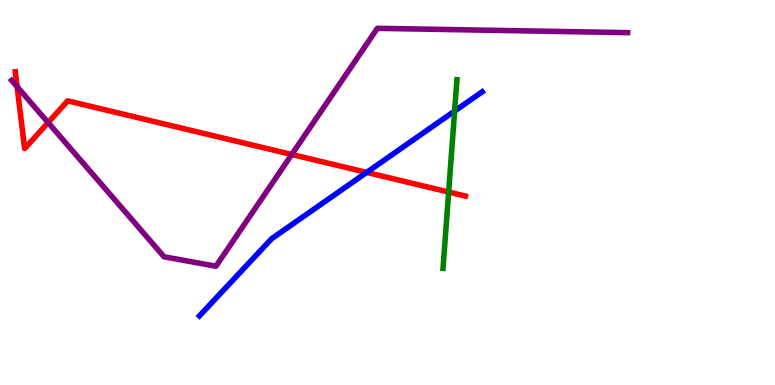[{'lines': ['blue', 'red'], 'intersections': [{'x': 4.73, 'y': 5.52}]}, {'lines': ['green', 'red'], 'intersections': [{'x': 5.79, 'y': 5.01}]}, {'lines': ['purple', 'red'], 'intersections': [{'x': 0.221, 'y': 7.75}, {'x': 0.621, 'y': 6.82}, {'x': 3.76, 'y': 5.99}]}, {'lines': ['blue', 'green'], 'intersections': [{'x': 5.87, 'y': 7.12}]}, {'lines': ['blue', 'purple'], 'intersections': []}, {'lines': ['green', 'purple'], 'intersections': []}]